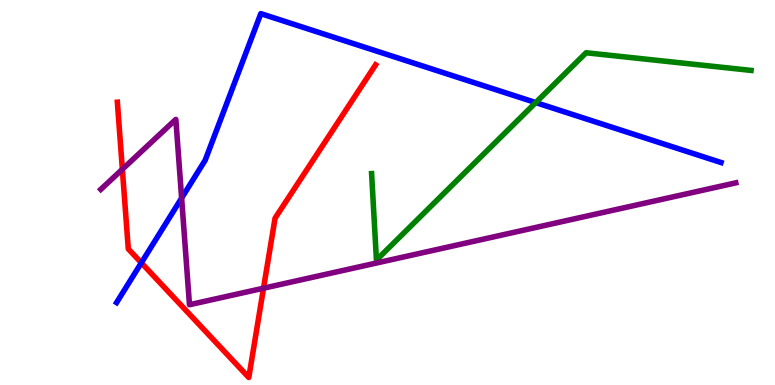[{'lines': ['blue', 'red'], 'intersections': [{'x': 1.82, 'y': 3.17}]}, {'lines': ['green', 'red'], 'intersections': []}, {'lines': ['purple', 'red'], 'intersections': [{'x': 1.58, 'y': 5.6}, {'x': 3.4, 'y': 2.51}]}, {'lines': ['blue', 'green'], 'intersections': [{'x': 6.91, 'y': 7.34}]}, {'lines': ['blue', 'purple'], 'intersections': [{'x': 2.34, 'y': 4.86}]}, {'lines': ['green', 'purple'], 'intersections': []}]